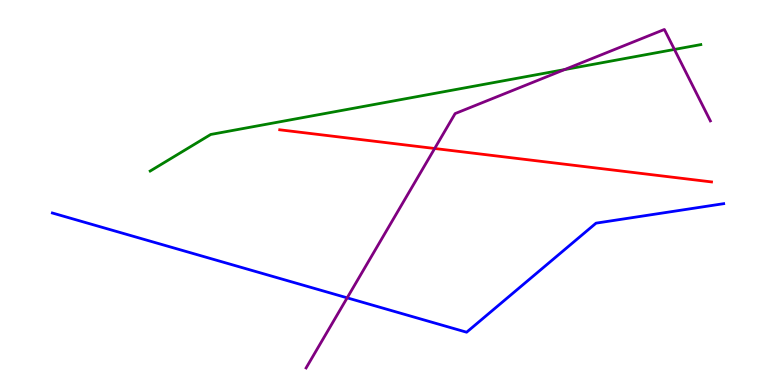[{'lines': ['blue', 'red'], 'intersections': []}, {'lines': ['green', 'red'], 'intersections': []}, {'lines': ['purple', 'red'], 'intersections': [{'x': 5.61, 'y': 6.14}]}, {'lines': ['blue', 'green'], 'intersections': []}, {'lines': ['blue', 'purple'], 'intersections': [{'x': 4.48, 'y': 2.26}]}, {'lines': ['green', 'purple'], 'intersections': [{'x': 7.28, 'y': 8.19}, {'x': 8.7, 'y': 8.72}]}]